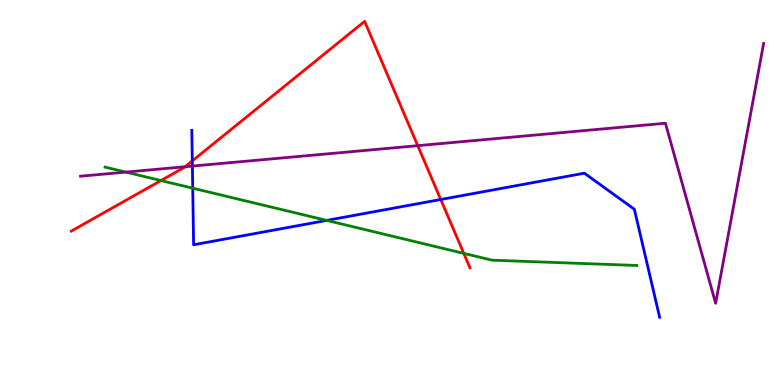[{'lines': ['blue', 'red'], 'intersections': [{'x': 2.48, 'y': 5.82}, {'x': 5.69, 'y': 4.82}]}, {'lines': ['green', 'red'], 'intersections': [{'x': 2.08, 'y': 5.31}, {'x': 5.98, 'y': 3.42}]}, {'lines': ['purple', 'red'], 'intersections': [{'x': 2.39, 'y': 5.67}, {'x': 5.39, 'y': 6.22}]}, {'lines': ['blue', 'green'], 'intersections': [{'x': 2.49, 'y': 5.11}, {'x': 4.22, 'y': 4.28}]}, {'lines': ['blue', 'purple'], 'intersections': [{'x': 2.48, 'y': 5.69}]}, {'lines': ['green', 'purple'], 'intersections': [{'x': 1.62, 'y': 5.53}]}]